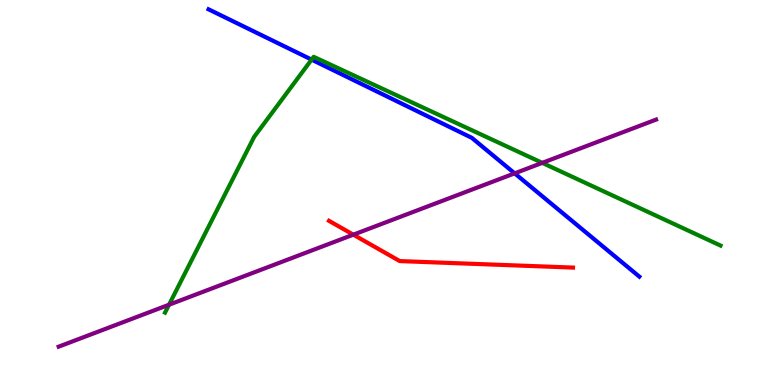[{'lines': ['blue', 'red'], 'intersections': []}, {'lines': ['green', 'red'], 'intersections': []}, {'lines': ['purple', 'red'], 'intersections': [{'x': 4.56, 'y': 3.9}]}, {'lines': ['blue', 'green'], 'intersections': [{'x': 4.02, 'y': 8.45}]}, {'lines': ['blue', 'purple'], 'intersections': [{'x': 6.64, 'y': 5.5}]}, {'lines': ['green', 'purple'], 'intersections': [{'x': 2.18, 'y': 2.09}, {'x': 7.0, 'y': 5.77}]}]